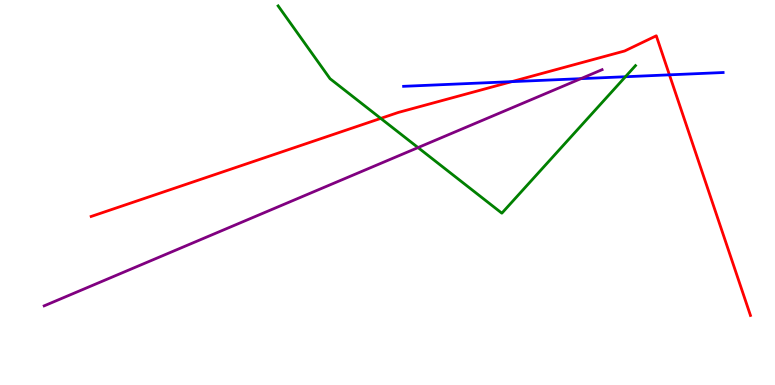[{'lines': ['blue', 'red'], 'intersections': [{'x': 6.6, 'y': 7.88}, {'x': 8.64, 'y': 8.06}]}, {'lines': ['green', 'red'], 'intersections': [{'x': 4.91, 'y': 6.92}]}, {'lines': ['purple', 'red'], 'intersections': []}, {'lines': ['blue', 'green'], 'intersections': [{'x': 8.07, 'y': 8.01}]}, {'lines': ['blue', 'purple'], 'intersections': [{'x': 7.49, 'y': 7.96}]}, {'lines': ['green', 'purple'], 'intersections': [{'x': 5.39, 'y': 6.17}]}]